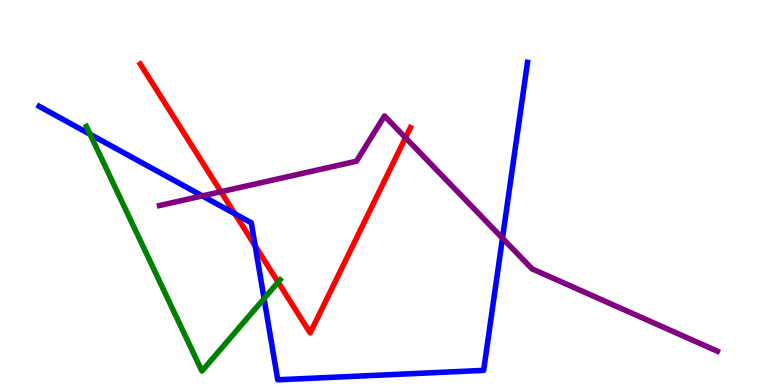[{'lines': ['blue', 'red'], 'intersections': [{'x': 3.03, 'y': 4.45}, {'x': 3.29, 'y': 3.61}]}, {'lines': ['green', 'red'], 'intersections': [{'x': 3.59, 'y': 2.67}]}, {'lines': ['purple', 'red'], 'intersections': [{'x': 2.85, 'y': 5.02}, {'x': 5.23, 'y': 6.42}]}, {'lines': ['blue', 'green'], 'intersections': [{'x': 1.16, 'y': 6.51}, {'x': 3.41, 'y': 2.24}]}, {'lines': ['blue', 'purple'], 'intersections': [{'x': 2.61, 'y': 4.91}, {'x': 6.48, 'y': 3.81}]}, {'lines': ['green', 'purple'], 'intersections': []}]